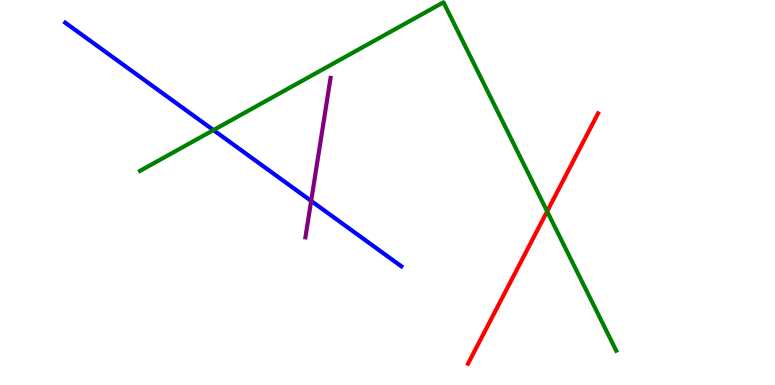[{'lines': ['blue', 'red'], 'intersections': []}, {'lines': ['green', 'red'], 'intersections': [{'x': 7.06, 'y': 4.51}]}, {'lines': ['purple', 'red'], 'intersections': []}, {'lines': ['blue', 'green'], 'intersections': [{'x': 2.75, 'y': 6.62}]}, {'lines': ['blue', 'purple'], 'intersections': [{'x': 4.01, 'y': 4.78}]}, {'lines': ['green', 'purple'], 'intersections': []}]